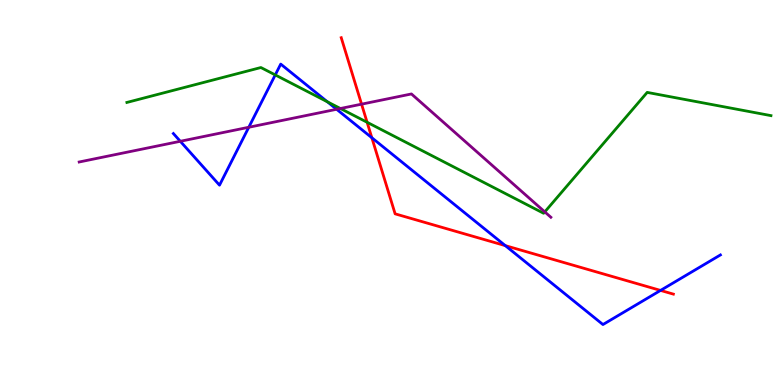[{'lines': ['blue', 'red'], 'intersections': [{'x': 4.8, 'y': 6.42}, {'x': 6.52, 'y': 3.62}, {'x': 8.52, 'y': 2.46}]}, {'lines': ['green', 'red'], 'intersections': [{'x': 4.74, 'y': 6.82}]}, {'lines': ['purple', 'red'], 'intersections': [{'x': 4.67, 'y': 7.29}]}, {'lines': ['blue', 'green'], 'intersections': [{'x': 3.55, 'y': 8.05}, {'x': 4.22, 'y': 7.36}]}, {'lines': ['blue', 'purple'], 'intersections': [{'x': 2.33, 'y': 6.33}, {'x': 3.21, 'y': 6.69}, {'x': 4.34, 'y': 7.16}]}, {'lines': ['green', 'purple'], 'intersections': [{'x': 4.39, 'y': 7.18}, {'x': 7.03, 'y': 4.5}]}]